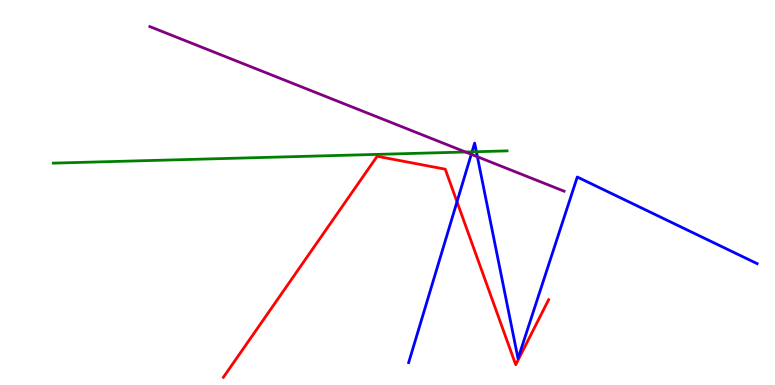[{'lines': ['blue', 'red'], 'intersections': [{'x': 5.9, 'y': 4.76}]}, {'lines': ['green', 'red'], 'intersections': []}, {'lines': ['purple', 'red'], 'intersections': []}, {'lines': ['blue', 'green'], 'intersections': [{'x': 6.09, 'y': 6.06}, {'x': 6.15, 'y': 6.06}]}, {'lines': ['blue', 'purple'], 'intersections': [{'x': 6.08, 'y': 5.99}, {'x': 6.16, 'y': 5.93}]}, {'lines': ['green', 'purple'], 'intersections': [{'x': 6.01, 'y': 6.05}]}]